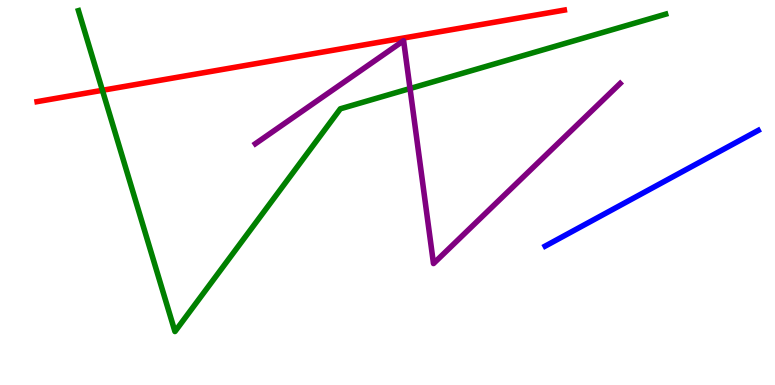[{'lines': ['blue', 'red'], 'intersections': []}, {'lines': ['green', 'red'], 'intersections': [{'x': 1.32, 'y': 7.65}]}, {'lines': ['purple', 'red'], 'intersections': []}, {'lines': ['blue', 'green'], 'intersections': []}, {'lines': ['blue', 'purple'], 'intersections': []}, {'lines': ['green', 'purple'], 'intersections': [{'x': 5.29, 'y': 7.7}]}]